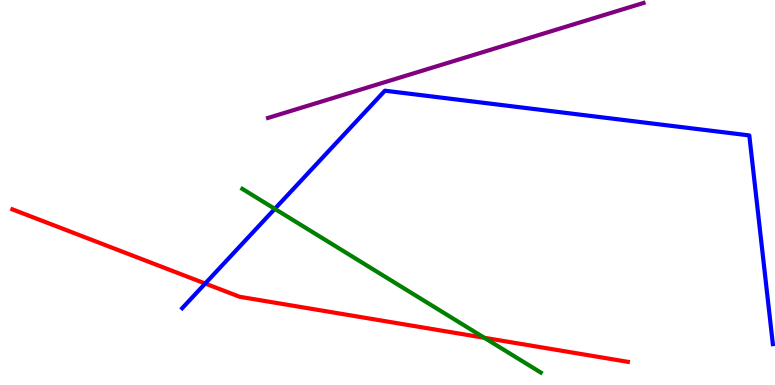[{'lines': ['blue', 'red'], 'intersections': [{'x': 2.65, 'y': 2.64}]}, {'lines': ['green', 'red'], 'intersections': [{'x': 6.25, 'y': 1.23}]}, {'lines': ['purple', 'red'], 'intersections': []}, {'lines': ['blue', 'green'], 'intersections': [{'x': 3.55, 'y': 4.58}]}, {'lines': ['blue', 'purple'], 'intersections': []}, {'lines': ['green', 'purple'], 'intersections': []}]